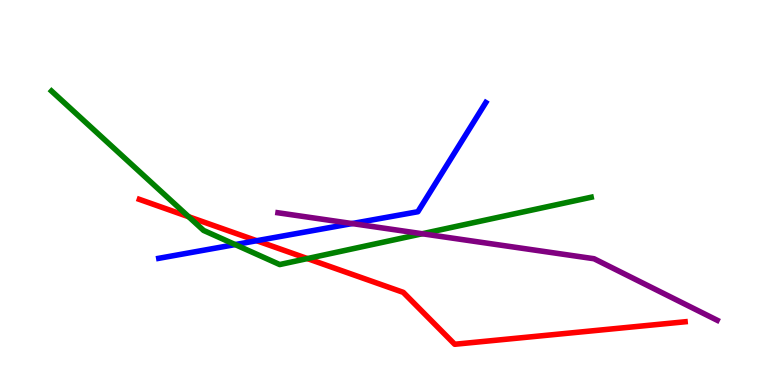[{'lines': ['blue', 'red'], 'intersections': [{'x': 3.31, 'y': 3.75}]}, {'lines': ['green', 'red'], 'intersections': [{'x': 2.43, 'y': 4.37}, {'x': 3.97, 'y': 3.28}]}, {'lines': ['purple', 'red'], 'intersections': []}, {'lines': ['blue', 'green'], 'intersections': [{'x': 3.03, 'y': 3.65}]}, {'lines': ['blue', 'purple'], 'intersections': [{'x': 4.54, 'y': 4.19}]}, {'lines': ['green', 'purple'], 'intersections': [{'x': 5.45, 'y': 3.93}]}]